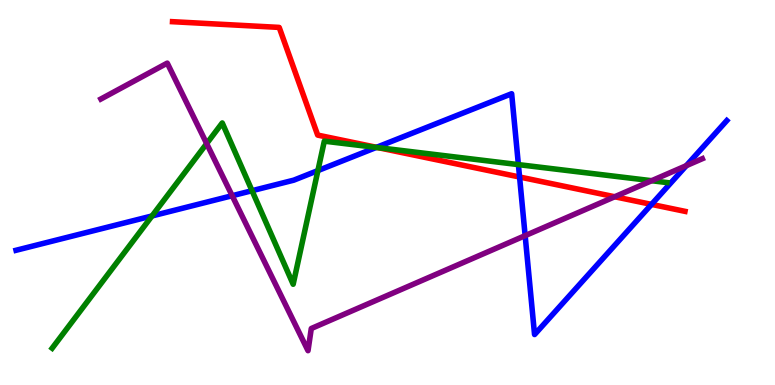[{'lines': ['blue', 'red'], 'intersections': [{'x': 4.86, 'y': 6.17}, {'x': 6.7, 'y': 5.4}, {'x': 8.41, 'y': 4.69}]}, {'lines': ['green', 'red'], 'intersections': [{'x': 4.88, 'y': 6.16}]}, {'lines': ['purple', 'red'], 'intersections': [{'x': 7.93, 'y': 4.89}]}, {'lines': ['blue', 'green'], 'intersections': [{'x': 1.96, 'y': 4.39}, {'x': 3.25, 'y': 5.05}, {'x': 4.1, 'y': 5.57}, {'x': 4.86, 'y': 6.17}, {'x': 6.69, 'y': 5.72}]}, {'lines': ['blue', 'purple'], 'intersections': [{'x': 3.0, 'y': 4.92}, {'x': 6.78, 'y': 3.88}, {'x': 8.86, 'y': 5.7}]}, {'lines': ['green', 'purple'], 'intersections': [{'x': 2.67, 'y': 6.27}, {'x': 8.41, 'y': 5.31}]}]